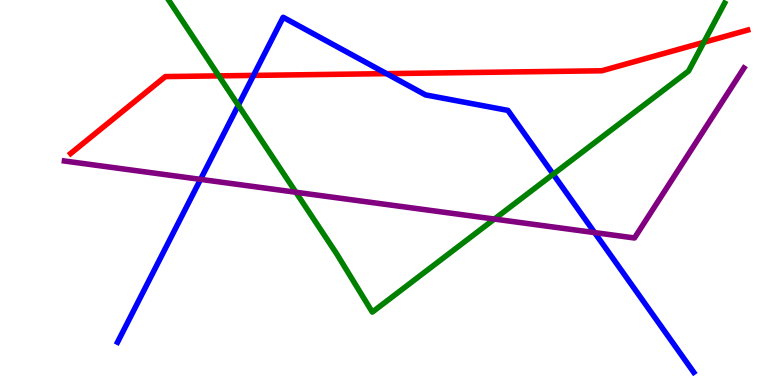[{'lines': ['blue', 'red'], 'intersections': [{'x': 3.27, 'y': 8.04}, {'x': 4.99, 'y': 8.09}]}, {'lines': ['green', 'red'], 'intersections': [{'x': 2.82, 'y': 8.03}, {'x': 9.08, 'y': 8.9}]}, {'lines': ['purple', 'red'], 'intersections': []}, {'lines': ['blue', 'green'], 'intersections': [{'x': 3.07, 'y': 7.27}, {'x': 7.14, 'y': 5.47}]}, {'lines': ['blue', 'purple'], 'intersections': [{'x': 2.59, 'y': 5.34}, {'x': 7.67, 'y': 3.96}]}, {'lines': ['green', 'purple'], 'intersections': [{'x': 3.82, 'y': 5.01}, {'x': 6.38, 'y': 4.31}]}]